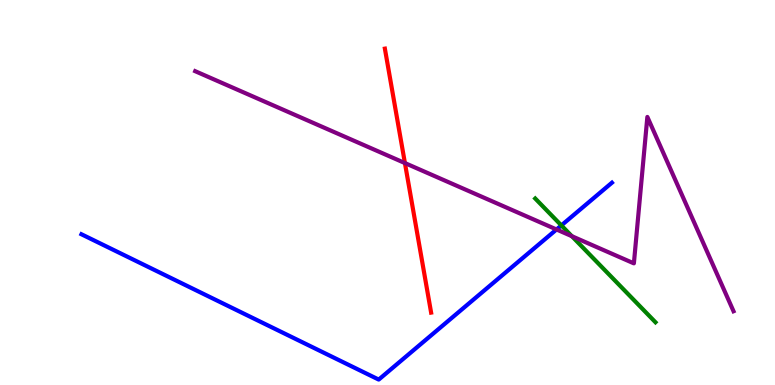[{'lines': ['blue', 'red'], 'intersections': []}, {'lines': ['green', 'red'], 'intersections': []}, {'lines': ['purple', 'red'], 'intersections': [{'x': 5.22, 'y': 5.76}]}, {'lines': ['blue', 'green'], 'intersections': [{'x': 7.24, 'y': 4.15}]}, {'lines': ['blue', 'purple'], 'intersections': [{'x': 7.18, 'y': 4.04}]}, {'lines': ['green', 'purple'], 'intersections': [{'x': 7.38, 'y': 3.87}]}]